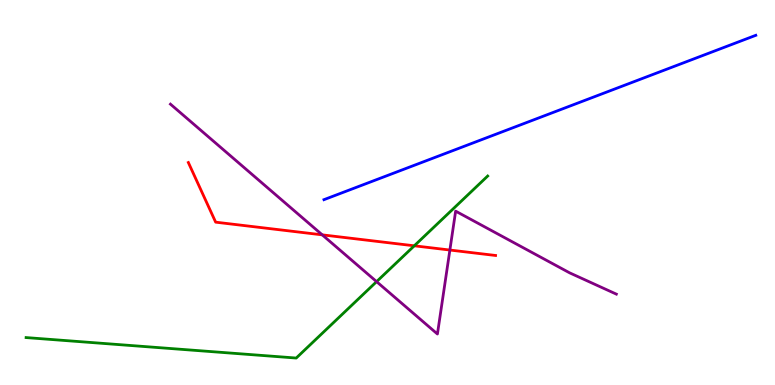[{'lines': ['blue', 'red'], 'intersections': []}, {'lines': ['green', 'red'], 'intersections': [{'x': 5.35, 'y': 3.62}]}, {'lines': ['purple', 'red'], 'intersections': [{'x': 4.16, 'y': 3.9}, {'x': 5.8, 'y': 3.51}]}, {'lines': ['blue', 'green'], 'intersections': []}, {'lines': ['blue', 'purple'], 'intersections': []}, {'lines': ['green', 'purple'], 'intersections': [{'x': 4.86, 'y': 2.68}]}]